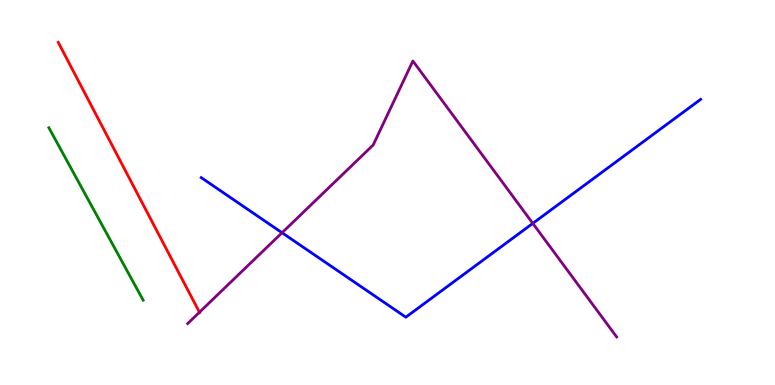[{'lines': ['blue', 'red'], 'intersections': []}, {'lines': ['green', 'red'], 'intersections': []}, {'lines': ['purple', 'red'], 'intersections': [{'x': 2.57, 'y': 1.89}]}, {'lines': ['blue', 'green'], 'intersections': []}, {'lines': ['blue', 'purple'], 'intersections': [{'x': 3.64, 'y': 3.95}, {'x': 6.87, 'y': 4.2}]}, {'lines': ['green', 'purple'], 'intersections': []}]